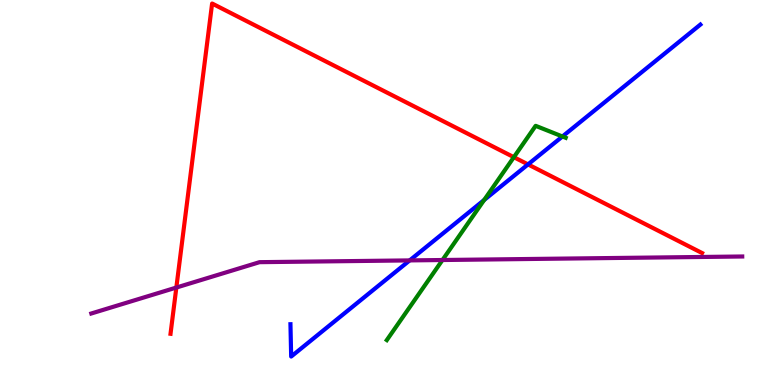[{'lines': ['blue', 'red'], 'intersections': [{'x': 6.81, 'y': 5.73}]}, {'lines': ['green', 'red'], 'intersections': [{'x': 6.63, 'y': 5.92}]}, {'lines': ['purple', 'red'], 'intersections': [{'x': 2.28, 'y': 2.53}]}, {'lines': ['blue', 'green'], 'intersections': [{'x': 6.25, 'y': 4.81}, {'x': 7.26, 'y': 6.45}]}, {'lines': ['blue', 'purple'], 'intersections': [{'x': 5.29, 'y': 3.24}]}, {'lines': ['green', 'purple'], 'intersections': [{'x': 5.71, 'y': 3.25}]}]